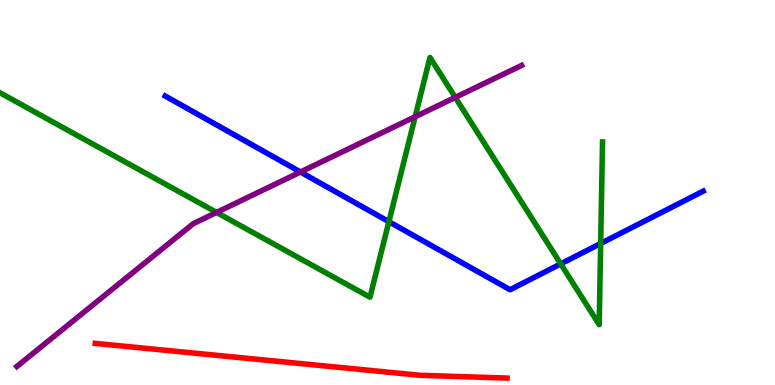[{'lines': ['blue', 'red'], 'intersections': []}, {'lines': ['green', 'red'], 'intersections': []}, {'lines': ['purple', 'red'], 'intersections': []}, {'lines': ['blue', 'green'], 'intersections': [{'x': 5.02, 'y': 4.24}, {'x': 7.24, 'y': 3.15}, {'x': 7.75, 'y': 3.68}]}, {'lines': ['blue', 'purple'], 'intersections': [{'x': 3.88, 'y': 5.53}]}, {'lines': ['green', 'purple'], 'intersections': [{'x': 2.79, 'y': 4.48}, {'x': 5.36, 'y': 6.97}, {'x': 5.87, 'y': 7.47}]}]